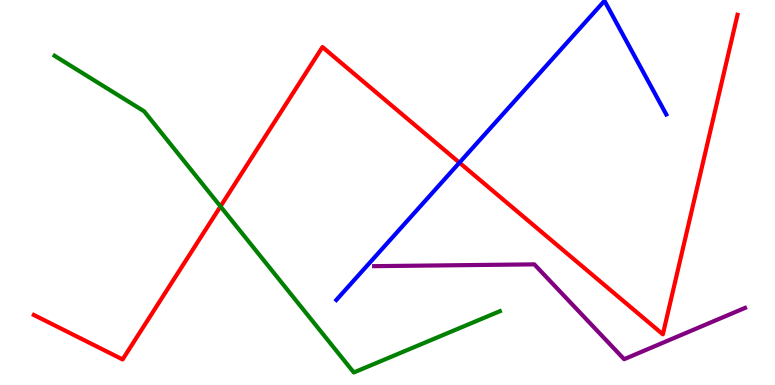[{'lines': ['blue', 'red'], 'intersections': [{'x': 5.93, 'y': 5.78}]}, {'lines': ['green', 'red'], 'intersections': [{'x': 2.85, 'y': 4.64}]}, {'lines': ['purple', 'red'], 'intersections': []}, {'lines': ['blue', 'green'], 'intersections': []}, {'lines': ['blue', 'purple'], 'intersections': []}, {'lines': ['green', 'purple'], 'intersections': []}]